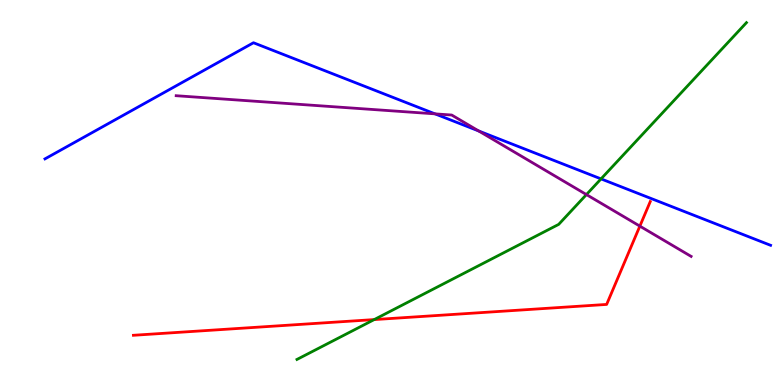[{'lines': ['blue', 'red'], 'intersections': []}, {'lines': ['green', 'red'], 'intersections': [{'x': 4.83, 'y': 1.7}]}, {'lines': ['purple', 'red'], 'intersections': [{'x': 8.26, 'y': 4.13}]}, {'lines': ['blue', 'green'], 'intersections': [{'x': 7.76, 'y': 5.35}]}, {'lines': ['blue', 'purple'], 'intersections': [{'x': 5.61, 'y': 7.04}, {'x': 6.18, 'y': 6.6}]}, {'lines': ['green', 'purple'], 'intersections': [{'x': 7.57, 'y': 4.95}]}]